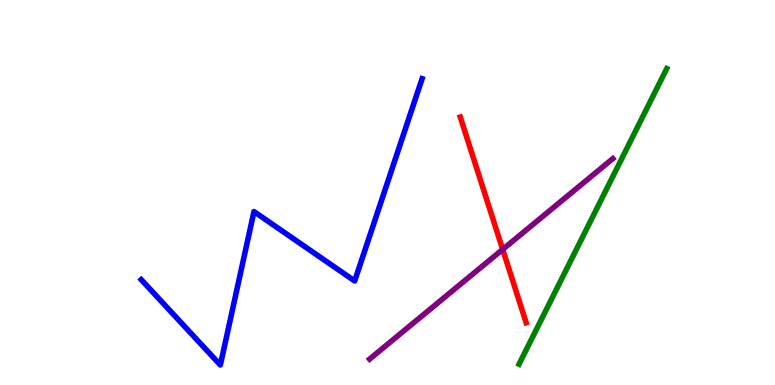[{'lines': ['blue', 'red'], 'intersections': []}, {'lines': ['green', 'red'], 'intersections': []}, {'lines': ['purple', 'red'], 'intersections': [{'x': 6.49, 'y': 3.52}]}, {'lines': ['blue', 'green'], 'intersections': []}, {'lines': ['blue', 'purple'], 'intersections': []}, {'lines': ['green', 'purple'], 'intersections': []}]